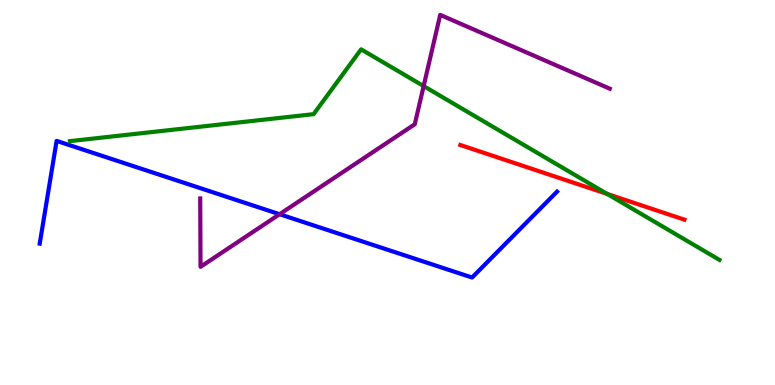[{'lines': ['blue', 'red'], 'intersections': []}, {'lines': ['green', 'red'], 'intersections': [{'x': 7.83, 'y': 4.96}]}, {'lines': ['purple', 'red'], 'intersections': []}, {'lines': ['blue', 'green'], 'intersections': []}, {'lines': ['blue', 'purple'], 'intersections': [{'x': 3.61, 'y': 4.44}]}, {'lines': ['green', 'purple'], 'intersections': [{'x': 5.47, 'y': 7.76}]}]